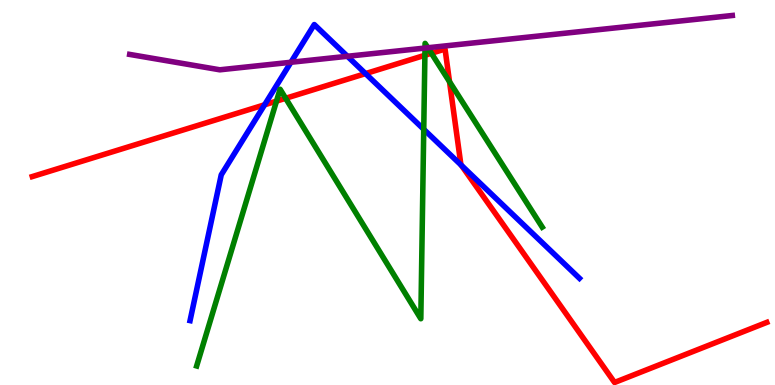[{'lines': ['blue', 'red'], 'intersections': [{'x': 3.41, 'y': 7.28}, {'x': 4.72, 'y': 8.09}, {'x': 5.95, 'y': 5.71}]}, {'lines': ['green', 'red'], 'intersections': [{'x': 3.57, 'y': 7.37}, {'x': 3.69, 'y': 7.45}, {'x': 5.48, 'y': 8.56}, {'x': 5.57, 'y': 8.62}, {'x': 5.8, 'y': 7.88}]}, {'lines': ['purple', 'red'], 'intersections': []}, {'lines': ['blue', 'green'], 'intersections': [{'x': 5.47, 'y': 6.64}]}, {'lines': ['blue', 'purple'], 'intersections': [{'x': 3.75, 'y': 8.38}, {'x': 4.48, 'y': 8.54}]}, {'lines': ['green', 'purple'], 'intersections': [{'x': 5.48, 'y': 8.75}, {'x': 5.52, 'y': 8.76}]}]